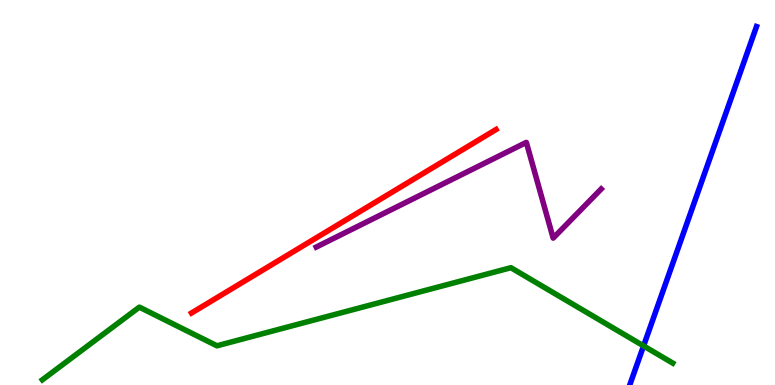[{'lines': ['blue', 'red'], 'intersections': []}, {'lines': ['green', 'red'], 'intersections': []}, {'lines': ['purple', 'red'], 'intersections': []}, {'lines': ['blue', 'green'], 'intersections': [{'x': 8.3, 'y': 1.02}]}, {'lines': ['blue', 'purple'], 'intersections': []}, {'lines': ['green', 'purple'], 'intersections': []}]